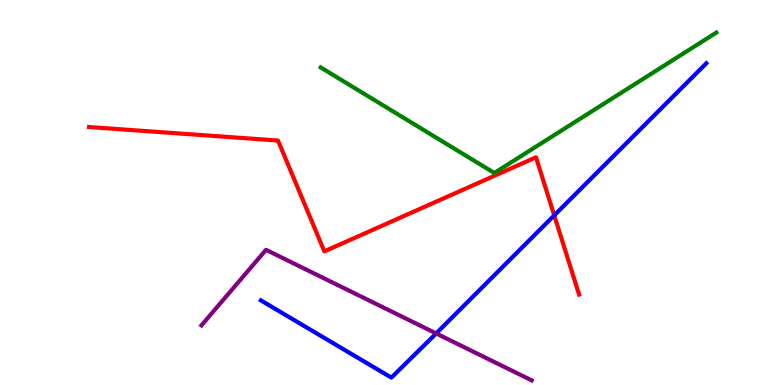[{'lines': ['blue', 'red'], 'intersections': [{'x': 7.15, 'y': 4.41}]}, {'lines': ['green', 'red'], 'intersections': []}, {'lines': ['purple', 'red'], 'intersections': []}, {'lines': ['blue', 'green'], 'intersections': []}, {'lines': ['blue', 'purple'], 'intersections': [{'x': 5.63, 'y': 1.34}]}, {'lines': ['green', 'purple'], 'intersections': []}]